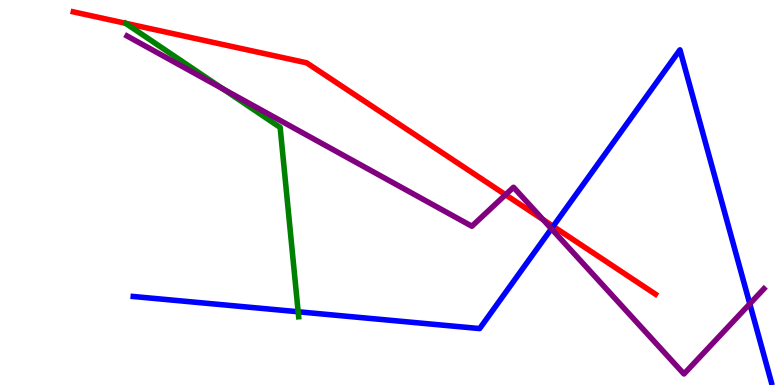[{'lines': ['blue', 'red'], 'intersections': [{'x': 7.14, 'y': 4.12}]}, {'lines': ['green', 'red'], 'intersections': []}, {'lines': ['purple', 'red'], 'intersections': [{'x': 6.52, 'y': 4.94}, {'x': 7.01, 'y': 4.29}]}, {'lines': ['blue', 'green'], 'intersections': [{'x': 3.85, 'y': 1.9}]}, {'lines': ['blue', 'purple'], 'intersections': [{'x': 7.11, 'y': 4.06}, {'x': 9.67, 'y': 2.11}]}, {'lines': ['green', 'purple'], 'intersections': [{'x': 2.88, 'y': 7.69}]}]